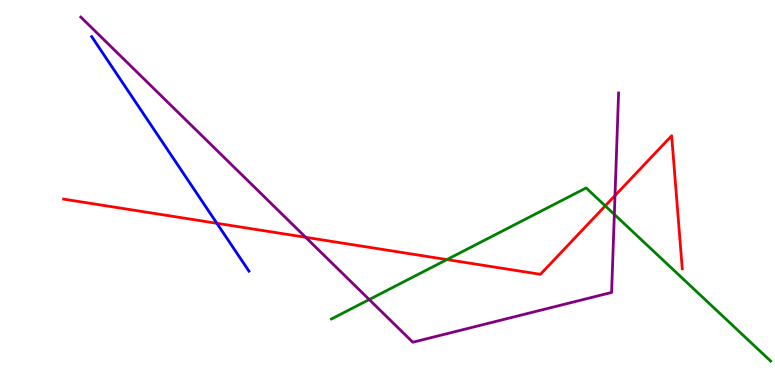[{'lines': ['blue', 'red'], 'intersections': [{'x': 2.8, 'y': 4.2}]}, {'lines': ['green', 'red'], 'intersections': [{'x': 5.77, 'y': 3.26}, {'x': 7.81, 'y': 4.65}]}, {'lines': ['purple', 'red'], 'intersections': [{'x': 3.94, 'y': 3.84}, {'x': 7.94, 'y': 4.92}]}, {'lines': ['blue', 'green'], 'intersections': []}, {'lines': ['blue', 'purple'], 'intersections': []}, {'lines': ['green', 'purple'], 'intersections': [{'x': 4.76, 'y': 2.22}, {'x': 7.93, 'y': 4.43}]}]